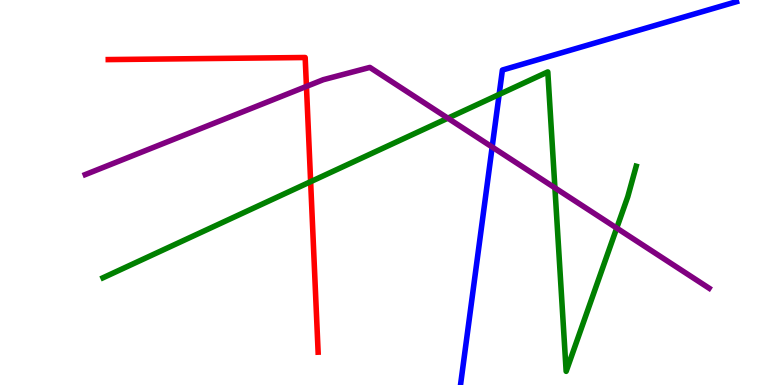[{'lines': ['blue', 'red'], 'intersections': []}, {'lines': ['green', 'red'], 'intersections': [{'x': 4.01, 'y': 5.28}]}, {'lines': ['purple', 'red'], 'intersections': [{'x': 3.95, 'y': 7.76}]}, {'lines': ['blue', 'green'], 'intersections': [{'x': 6.44, 'y': 7.55}]}, {'lines': ['blue', 'purple'], 'intersections': [{'x': 6.35, 'y': 6.18}]}, {'lines': ['green', 'purple'], 'intersections': [{'x': 5.78, 'y': 6.93}, {'x': 7.16, 'y': 5.12}, {'x': 7.96, 'y': 4.08}]}]